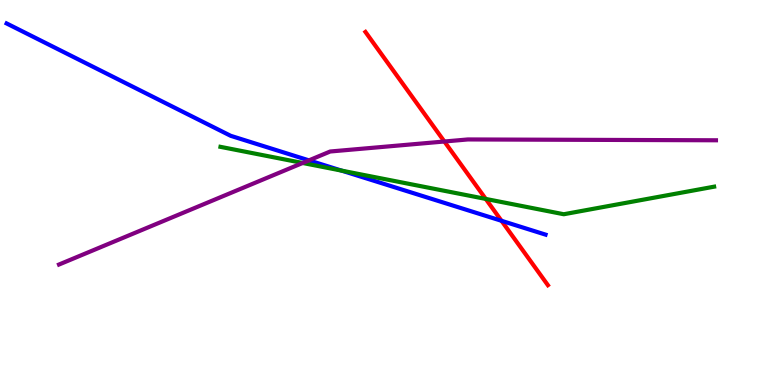[{'lines': ['blue', 'red'], 'intersections': [{'x': 6.47, 'y': 4.26}]}, {'lines': ['green', 'red'], 'intersections': [{'x': 6.27, 'y': 4.83}]}, {'lines': ['purple', 'red'], 'intersections': [{'x': 5.73, 'y': 6.32}]}, {'lines': ['blue', 'green'], 'intersections': [{'x': 4.41, 'y': 5.57}]}, {'lines': ['blue', 'purple'], 'intersections': [{'x': 3.99, 'y': 5.83}]}, {'lines': ['green', 'purple'], 'intersections': [{'x': 3.91, 'y': 5.77}]}]